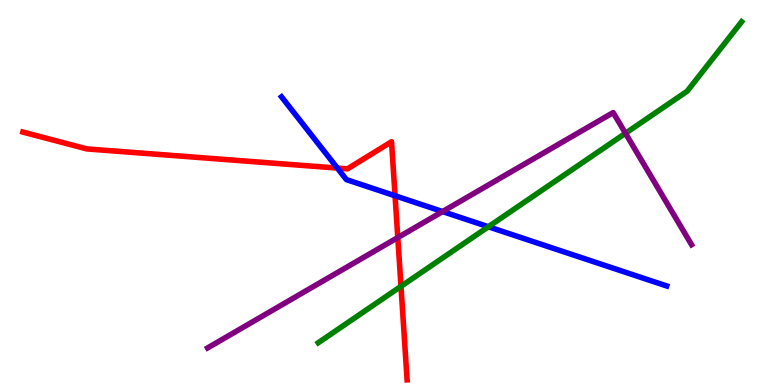[{'lines': ['blue', 'red'], 'intersections': [{'x': 4.35, 'y': 5.63}, {'x': 5.1, 'y': 4.91}]}, {'lines': ['green', 'red'], 'intersections': [{'x': 5.17, 'y': 2.56}]}, {'lines': ['purple', 'red'], 'intersections': [{'x': 5.13, 'y': 3.83}]}, {'lines': ['blue', 'green'], 'intersections': [{'x': 6.3, 'y': 4.11}]}, {'lines': ['blue', 'purple'], 'intersections': [{'x': 5.71, 'y': 4.51}]}, {'lines': ['green', 'purple'], 'intersections': [{'x': 8.07, 'y': 6.54}]}]